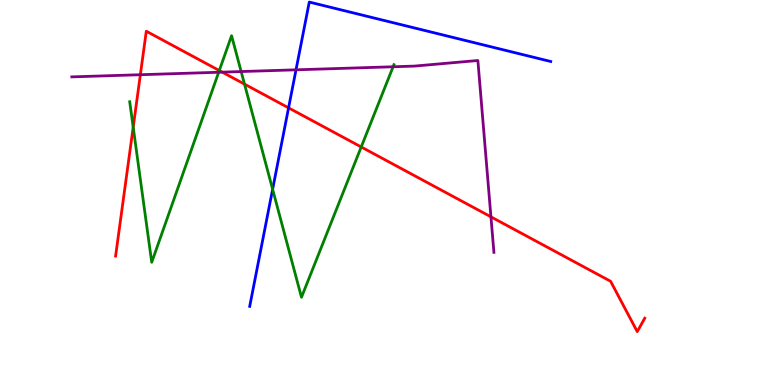[{'lines': ['blue', 'red'], 'intersections': [{'x': 3.72, 'y': 7.2}]}, {'lines': ['green', 'red'], 'intersections': [{'x': 1.72, 'y': 6.7}, {'x': 2.83, 'y': 8.17}, {'x': 3.15, 'y': 7.81}, {'x': 4.66, 'y': 6.18}]}, {'lines': ['purple', 'red'], 'intersections': [{'x': 1.81, 'y': 8.06}, {'x': 2.87, 'y': 8.13}, {'x': 6.33, 'y': 4.37}]}, {'lines': ['blue', 'green'], 'intersections': [{'x': 3.52, 'y': 5.08}]}, {'lines': ['blue', 'purple'], 'intersections': [{'x': 3.82, 'y': 8.19}]}, {'lines': ['green', 'purple'], 'intersections': [{'x': 2.82, 'y': 8.12}, {'x': 3.11, 'y': 8.14}, {'x': 5.07, 'y': 8.27}]}]